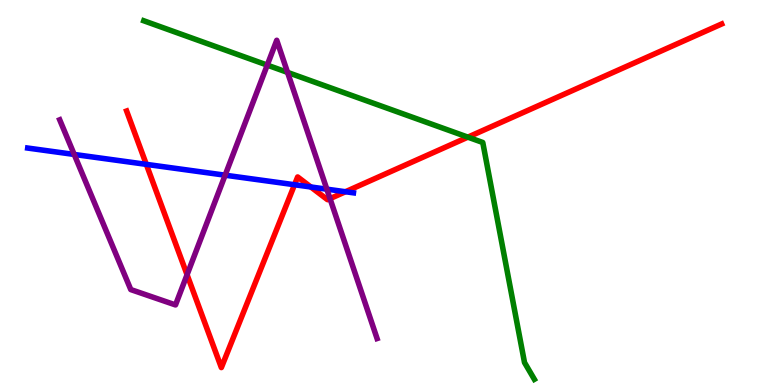[{'lines': ['blue', 'red'], 'intersections': [{'x': 1.89, 'y': 5.73}, {'x': 3.8, 'y': 5.2}, {'x': 4.01, 'y': 5.14}, {'x': 4.46, 'y': 5.02}]}, {'lines': ['green', 'red'], 'intersections': [{'x': 6.04, 'y': 6.44}]}, {'lines': ['purple', 'red'], 'intersections': [{'x': 2.41, 'y': 2.86}, {'x': 4.26, 'y': 4.84}]}, {'lines': ['blue', 'green'], 'intersections': []}, {'lines': ['blue', 'purple'], 'intersections': [{'x': 0.958, 'y': 5.99}, {'x': 2.91, 'y': 5.45}, {'x': 4.22, 'y': 5.09}]}, {'lines': ['green', 'purple'], 'intersections': [{'x': 3.45, 'y': 8.31}, {'x': 3.71, 'y': 8.12}]}]